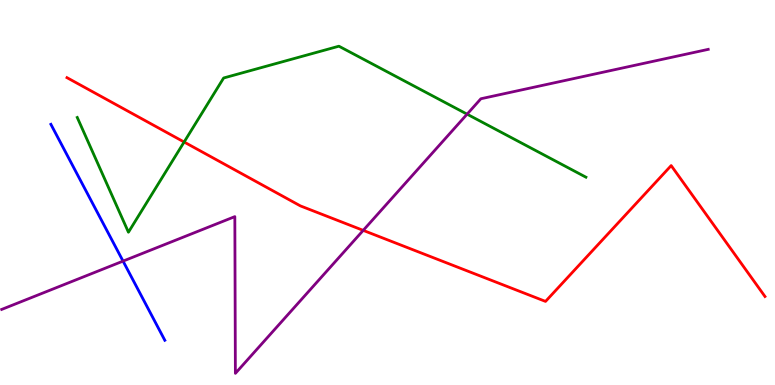[{'lines': ['blue', 'red'], 'intersections': []}, {'lines': ['green', 'red'], 'intersections': [{'x': 2.38, 'y': 6.31}]}, {'lines': ['purple', 'red'], 'intersections': [{'x': 4.69, 'y': 4.02}]}, {'lines': ['blue', 'green'], 'intersections': []}, {'lines': ['blue', 'purple'], 'intersections': [{'x': 1.59, 'y': 3.22}]}, {'lines': ['green', 'purple'], 'intersections': [{'x': 6.03, 'y': 7.03}]}]